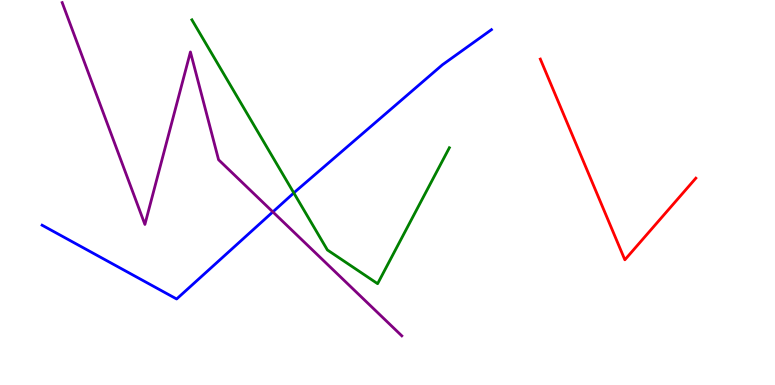[{'lines': ['blue', 'red'], 'intersections': []}, {'lines': ['green', 'red'], 'intersections': []}, {'lines': ['purple', 'red'], 'intersections': []}, {'lines': ['blue', 'green'], 'intersections': [{'x': 3.79, 'y': 4.99}]}, {'lines': ['blue', 'purple'], 'intersections': [{'x': 3.52, 'y': 4.5}]}, {'lines': ['green', 'purple'], 'intersections': []}]